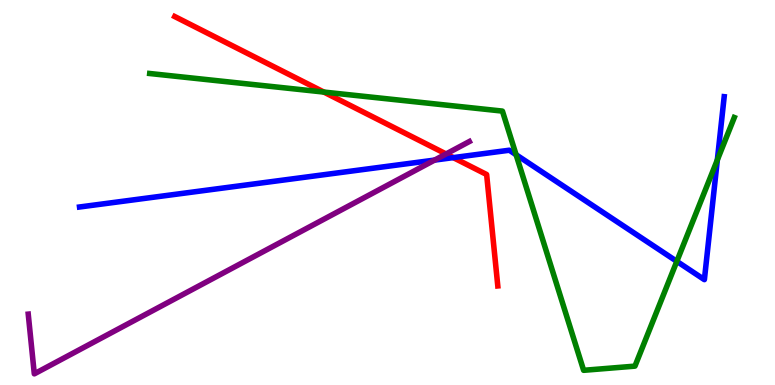[{'lines': ['blue', 'red'], 'intersections': [{'x': 5.85, 'y': 5.91}]}, {'lines': ['green', 'red'], 'intersections': [{'x': 4.18, 'y': 7.61}]}, {'lines': ['purple', 'red'], 'intersections': [{'x': 5.76, 'y': 6.0}]}, {'lines': ['blue', 'green'], 'intersections': [{'x': 6.66, 'y': 5.98}, {'x': 8.73, 'y': 3.21}, {'x': 9.26, 'y': 5.85}]}, {'lines': ['blue', 'purple'], 'intersections': [{'x': 5.61, 'y': 5.84}]}, {'lines': ['green', 'purple'], 'intersections': []}]